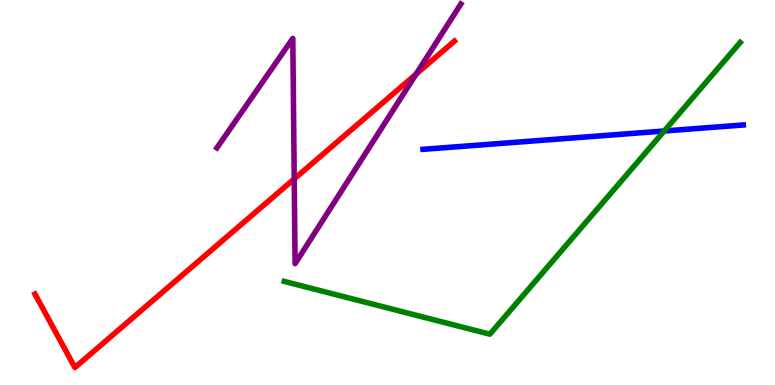[{'lines': ['blue', 'red'], 'intersections': []}, {'lines': ['green', 'red'], 'intersections': []}, {'lines': ['purple', 'red'], 'intersections': [{'x': 3.8, 'y': 5.35}, {'x': 5.37, 'y': 8.08}]}, {'lines': ['blue', 'green'], 'intersections': [{'x': 8.57, 'y': 6.6}]}, {'lines': ['blue', 'purple'], 'intersections': []}, {'lines': ['green', 'purple'], 'intersections': []}]